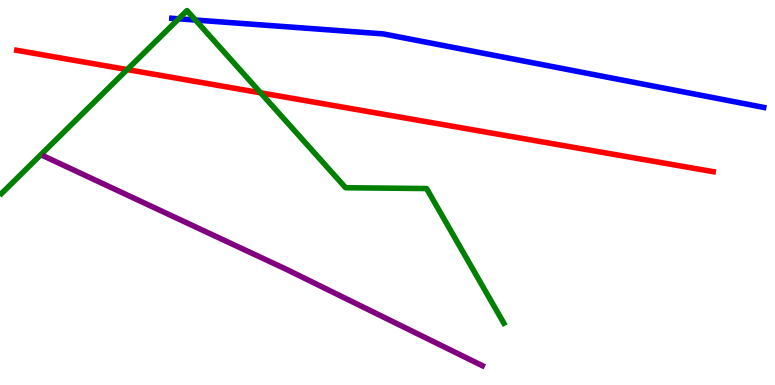[{'lines': ['blue', 'red'], 'intersections': []}, {'lines': ['green', 'red'], 'intersections': [{'x': 1.64, 'y': 8.19}, {'x': 3.36, 'y': 7.59}]}, {'lines': ['purple', 'red'], 'intersections': []}, {'lines': ['blue', 'green'], 'intersections': [{'x': 2.31, 'y': 9.51}, {'x': 2.52, 'y': 9.48}]}, {'lines': ['blue', 'purple'], 'intersections': []}, {'lines': ['green', 'purple'], 'intersections': []}]